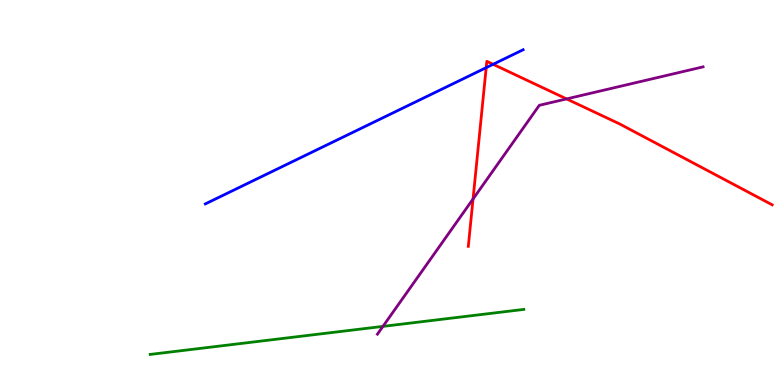[{'lines': ['blue', 'red'], 'intersections': [{'x': 6.27, 'y': 8.24}, {'x': 6.36, 'y': 8.33}]}, {'lines': ['green', 'red'], 'intersections': []}, {'lines': ['purple', 'red'], 'intersections': [{'x': 6.1, 'y': 4.83}, {'x': 7.31, 'y': 7.43}]}, {'lines': ['blue', 'green'], 'intersections': []}, {'lines': ['blue', 'purple'], 'intersections': []}, {'lines': ['green', 'purple'], 'intersections': [{'x': 4.94, 'y': 1.52}]}]